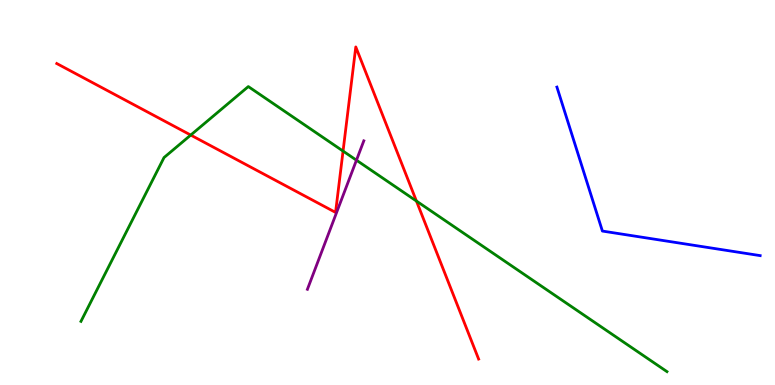[{'lines': ['blue', 'red'], 'intersections': []}, {'lines': ['green', 'red'], 'intersections': [{'x': 2.46, 'y': 6.49}, {'x': 4.43, 'y': 6.08}, {'x': 5.37, 'y': 4.78}]}, {'lines': ['purple', 'red'], 'intersections': []}, {'lines': ['blue', 'green'], 'intersections': []}, {'lines': ['blue', 'purple'], 'intersections': []}, {'lines': ['green', 'purple'], 'intersections': [{'x': 4.6, 'y': 5.84}]}]